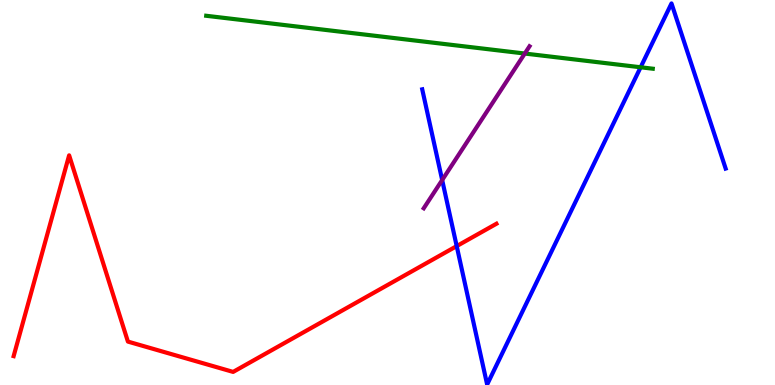[{'lines': ['blue', 'red'], 'intersections': [{'x': 5.89, 'y': 3.61}]}, {'lines': ['green', 'red'], 'intersections': []}, {'lines': ['purple', 'red'], 'intersections': []}, {'lines': ['blue', 'green'], 'intersections': [{'x': 8.27, 'y': 8.25}]}, {'lines': ['blue', 'purple'], 'intersections': [{'x': 5.71, 'y': 5.32}]}, {'lines': ['green', 'purple'], 'intersections': [{'x': 6.77, 'y': 8.61}]}]